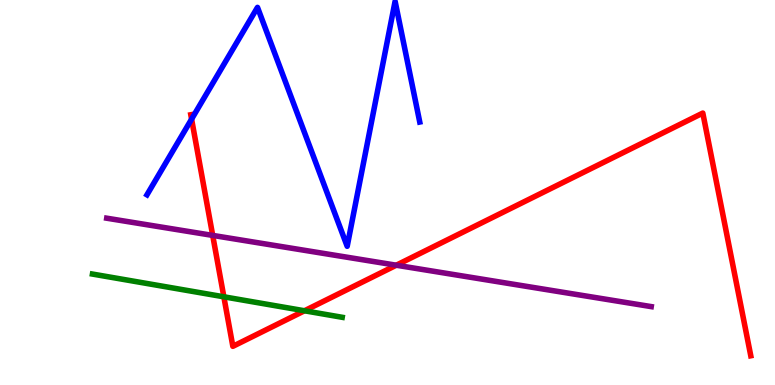[{'lines': ['blue', 'red'], 'intersections': [{'x': 2.47, 'y': 6.91}]}, {'lines': ['green', 'red'], 'intersections': [{'x': 2.89, 'y': 2.29}, {'x': 3.93, 'y': 1.93}]}, {'lines': ['purple', 'red'], 'intersections': [{'x': 2.74, 'y': 3.89}, {'x': 5.11, 'y': 3.11}]}, {'lines': ['blue', 'green'], 'intersections': []}, {'lines': ['blue', 'purple'], 'intersections': []}, {'lines': ['green', 'purple'], 'intersections': []}]